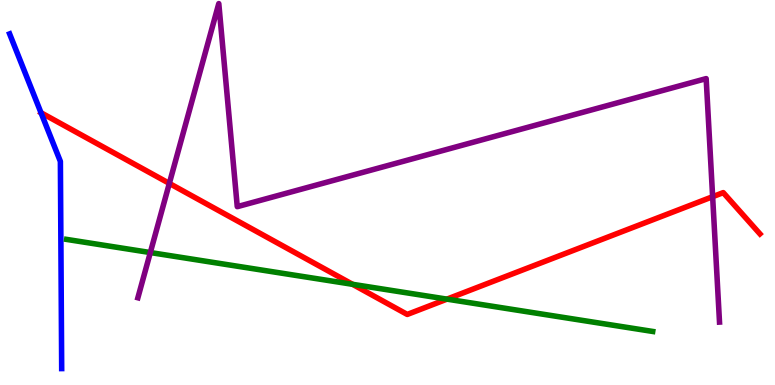[{'lines': ['blue', 'red'], 'intersections': [{'x': 0.529, 'y': 7.07}]}, {'lines': ['green', 'red'], 'intersections': [{'x': 4.55, 'y': 2.62}, {'x': 5.77, 'y': 2.23}]}, {'lines': ['purple', 'red'], 'intersections': [{'x': 2.19, 'y': 5.24}, {'x': 9.2, 'y': 4.89}]}, {'lines': ['blue', 'green'], 'intersections': []}, {'lines': ['blue', 'purple'], 'intersections': []}, {'lines': ['green', 'purple'], 'intersections': [{'x': 1.94, 'y': 3.44}]}]